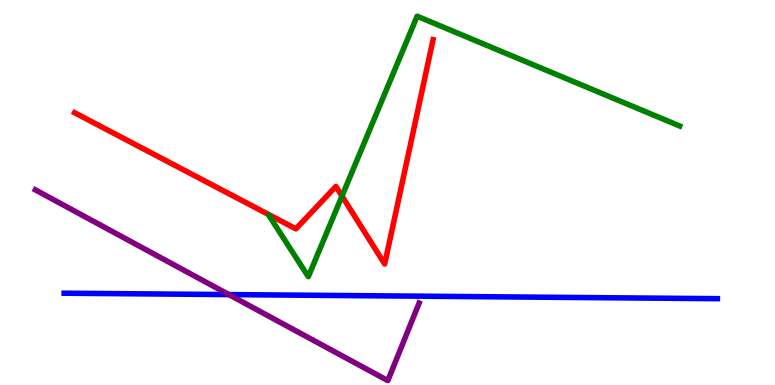[{'lines': ['blue', 'red'], 'intersections': []}, {'lines': ['green', 'red'], 'intersections': [{'x': 4.41, 'y': 4.91}]}, {'lines': ['purple', 'red'], 'intersections': []}, {'lines': ['blue', 'green'], 'intersections': []}, {'lines': ['blue', 'purple'], 'intersections': [{'x': 2.95, 'y': 2.35}]}, {'lines': ['green', 'purple'], 'intersections': []}]